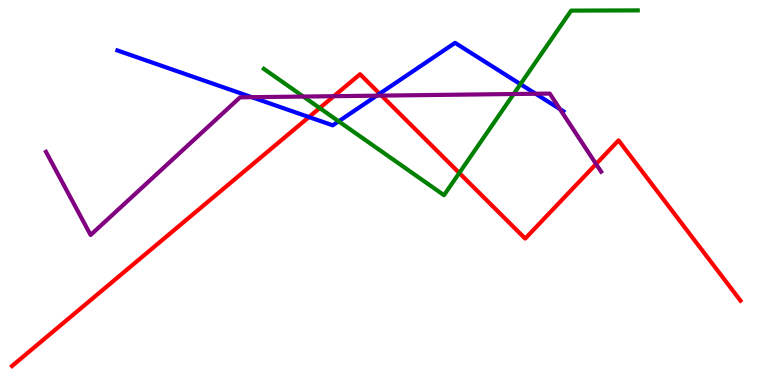[{'lines': ['blue', 'red'], 'intersections': [{'x': 3.99, 'y': 6.96}, {'x': 4.9, 'y': 7.57}]}, {'lines': ['green', 'red'], 'intersections': [{'x': 4.13, 'y': 7.19}, {'x': 5.93, 'y': 5.51}]}, {'lines': ['purple', 'red'], 'intersections': [{'x': 4.31, 'y': 7.5}, {'x': 4.92, 'y': 7.52}, {'x': 7.69, 'y': 5.74}]}, {'lines': ['blue', 'green'], 'intersections': [{'x': 4.37, 'y': 6.85}, {'x': 6.72, 'y': 7.81}]}, {'lines': ['blue', 'purple'], 'intersections': [{'x': 3.25, 'y': 7.48}, {'x': 4.86, 'y': 7.52}, {'x': 6.91, 'y': 7.57}, {'x': 7.23, 'y': 7.17}]}, {'lines': ['green', 'purple'], 'intersections': [{'x': 3.91, 'y': 7.49}, {'x': 6.63, 'y': 7.56}]}]